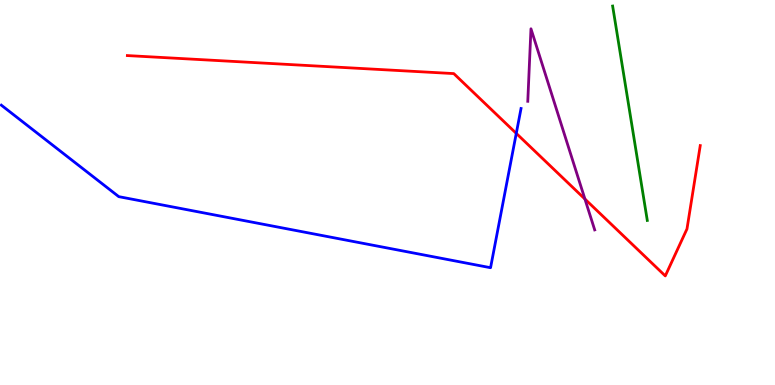[{'lines': ['blue', 'red'], 'intersections': [{'x': 6.66, 'y': 6.54}]}, {'lines': ['green', 'red'], 'intersections': []}, {'lines': ['purple', 'red'], 'intersections': [{'x': 7.55, 'y': 4.83}]}, {'lines': ['blue', 'green'], 'intersections': []}, {'lines': ['blue', 'purple'], 'intersections': []}, {'lines': ['green', 'purple'], 'intersections': []}]